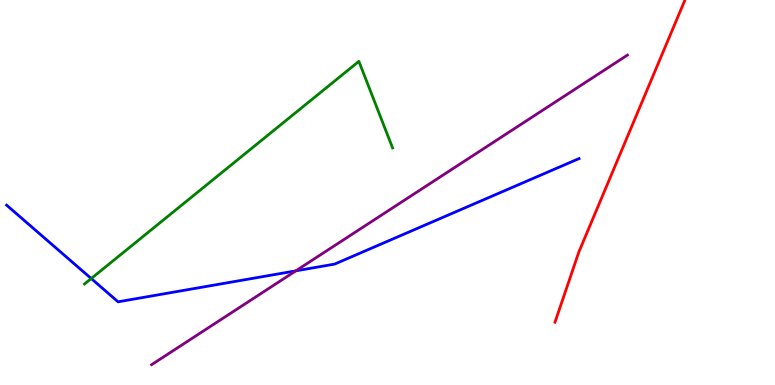[{'lines': ['blue', 'red'], 'intersections': []}, {'lines': ['green', 'red'], 'intersections': []}, {'lines': ['purple', 'red'], 'intersections': []}, {'lines': ['blue', 'green'], 'intersections': [{'x': 1.18, 'y': 2.77}]}, {'lines': ['blue', 'purple'], 'intersections': [{'x': 3.82, 'y': 2.96}]}, {'lines': ['green', 'purple'], 'intersections': []}]